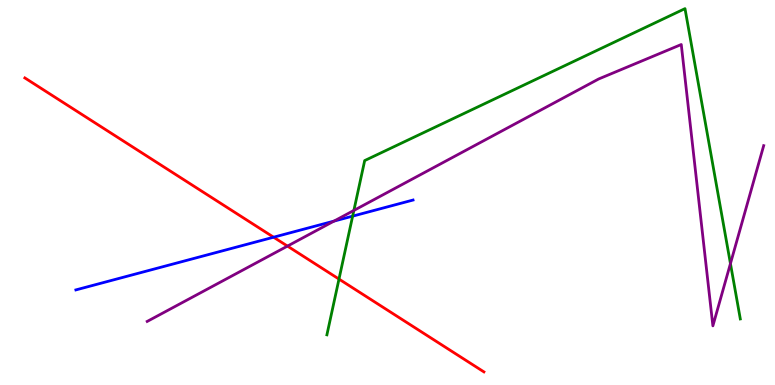[{'lines': ['blue', 'red'], 'intersections': [{'x': 3.53, 'y': 3.84}]}, {'lines': ['green', 'red'], 'intersections': [{'x': 4.37, 'y': 2.75}]}, {'lines': ['purple', 'red'], 'intersections': [{'x': 3.71, 'y': 3.61}]}, {'lines': ['blue', 'green'], 'intersections': [{'x': 4.55, 'y': 4.39}]}, {'lines': ['blue', 'purple'], 'intersections': [{'x': 4.31, 'y': 4.26}]}, {'lines': ['green', 'purple'], 'intersections': [{'x': 4.57, 'y': 4.53}, {'x': 9.43, 'y': 3.15}]}]